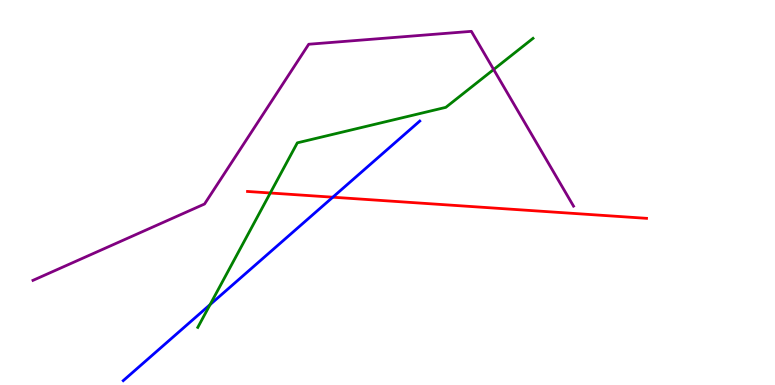[{'lines': ['blue', 'red'], 'intersections': [{'x': 4.29, 'y': 4.88}]}, {'lines': ['green', 'red'], 'intersections': [{'x': 3.49, 'y': 4.99}]}, {'lines': ['purple', 'red'], 'intersections': []}, {'lines': ['blue', 'green'], 'intersections': [{'x': 2.71, 'y': 2.09}]}, {'lines': ['blue', 'purple'], 'intersections': []}, {'lines': ['green', 'purple'], 'intersections': [{'x': 6.37, 'y': 8.19}]}]